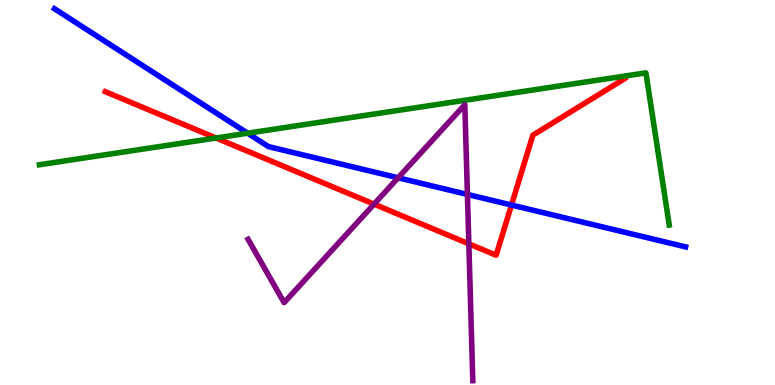[{'lines': ['blue', 'red'], 'intersections': [{'x': 6.6, 'y': 4.67}]}, {'lines': ['green', 'red'], 'intersections': [{'x': 2.79, 'y': 6.42}]}, {'lines': ['purple', 'red'], 'intersections': [{'x': 4.83, 'y': 4.7}, {'x': 6.05, 'y': 3.67}]}, {'lines': ['blue', 'green'], 'intersections': [{'x': 3.2, 'y': 6.54}]}, {'lines': ['blue', 'purple'], 'intersections': [{'x': 5.14, 'y': 5.38}, {'x': 6.03, 'y': 4.95}]}, {'lines': ['green', 'purple'], 'intersections': []}]